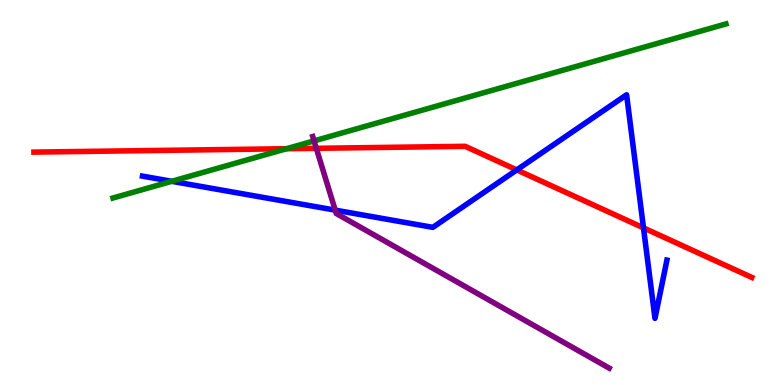[{'lines': ['blue', 'red'], 'intersections': [{'x': 6.67, 'y': 5.59}, {'x': 8.3, 'y': 4.08}]}, {'lines': ['green', 'red'], 'intersections': [{'x': 3.7, 'y': 6.14}]}, {'lines': ['purple', 'red'], 'intersections': [{'x': 4.08, 'y': 6.15}]}, {'lines': ['blue', 'green'], 'intersections': [{'x': 2.22, 'y': 5.29}]}, {'lines': ['blue', 'purple'], 'intersections': [{'x': 4.33, 'y': 4.54}]}, {'lines': ['green', 'purple'], 'intersections': [{'x': 4.05, 'y': 6.34}]}]